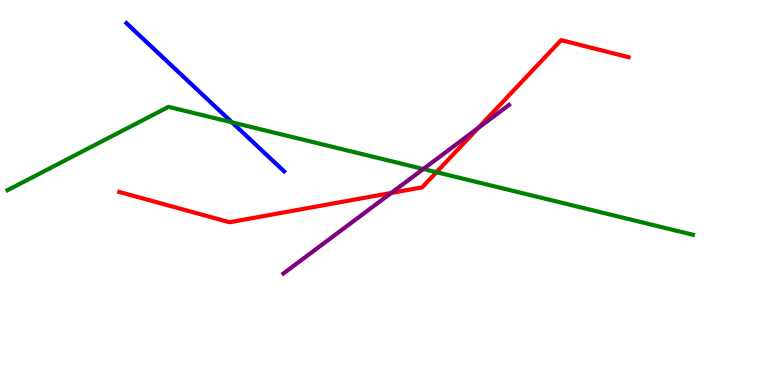[{'lines': ['blue', 'red'], 'intersections': []}, {'lines': ['green', 'red'], 'intersections': [{'x': 5.63, 'y': 5.53}]}, {'lines': ['purple', 'red'], 'intersections': [{'x': 5.05, 'y': 4.99}, {'x': 6.17, 'y': 6.67}]}, {'lines': ['blue', 'green'], 'intersections': [{'x': 2.99, 'y': 6.82}]}, {'lines': ['blue', 'purple'], 'intersections': []}, {'lines': ['green', 'purple'], 'intersections': [{'x': 5.46, 'y': 5.61}]}]